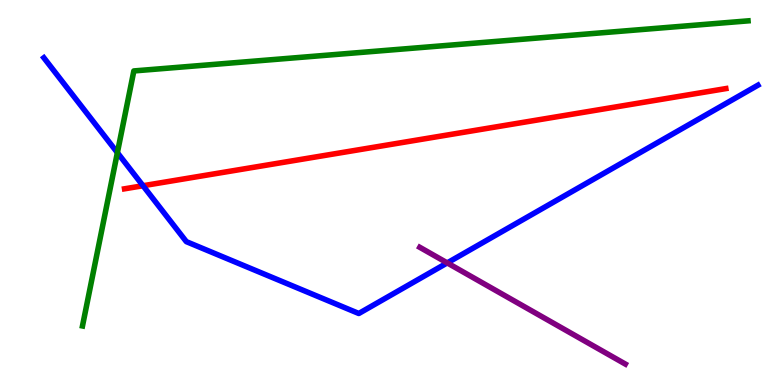[{'lines': ['blue', 'red'], 'intersections': [{'x': 1.85, 'y': 5.18}]}, {'lines': ['green', 'red'], 'intersections': []}, {'lines': ['purple', 'red'], 'intersections': []}, {'lines': ['blue', 'green'], 'intersections': [{'x': 1.51, 'y': 6.03}]}, {'lines': ['blue', 'purple'], 'intersections': [{'x': 5.77, 'y': 3.17}]}, {'lines': ['green', 'purple'], 'intersections': []}]